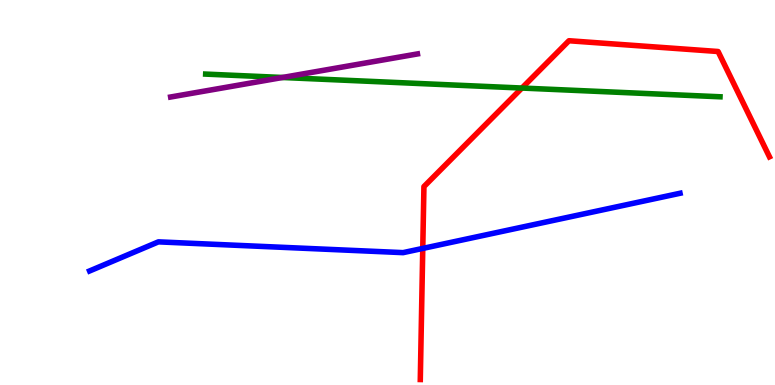[{'lines': ['blue', 'red'], 'intersections': [{'x': 5.46, 'y': 3.55}]}, {'lines': ['green', 'red'], 'intersections': [{'x': 6.73, 'y': 7.71}]}, {'lines': ['purple', 'red'], 'intersections': []}, {'lines': ['blue', 'green'], 'intersections': []}, {'lines': ['blue', 'purple'], 'intersections': []}, {'lines': ['green', 'purple'], 'intersections': [{'x': 3.64, 'y': 7.99}]}]